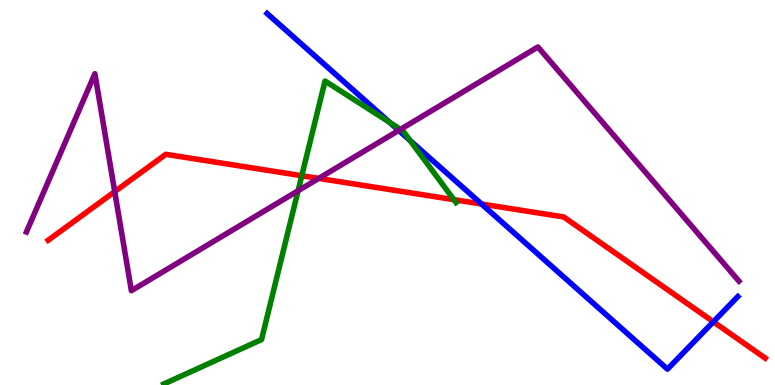[{'lines': ['blue', 'red'], 'intersections': [{'x': 6.21, 'y': 4.7}, {'x': 9.2, 'y': 1.64}]}, {'lines': ['green', 'red'], 'intersections': [{'x': 3.89, 'y': 5.44}, {'x': 5.86, 'y': 4.81}]}, {'lines': ['purple', 'red'], 'intersections': [{'x': 1.48, 'y': 5.02}, {'x': 4.11, 'y': 5.37}]}, {'lines': ['blue', 'green'], 'intersections': [{'x': 5.03, 'y': 6.82}, {'x': 5.29, 'y': 6.35}]}, {'lines': ['blue', 'purple'], 'intersections': [{'x': 5.14, 'y': 6.61}]}, {'lines': ['green', 'purple'], 'intersections': [{'x': 3.85, 'y': 5.05}, {'x': 5.17, 'y': 6.64}]}]